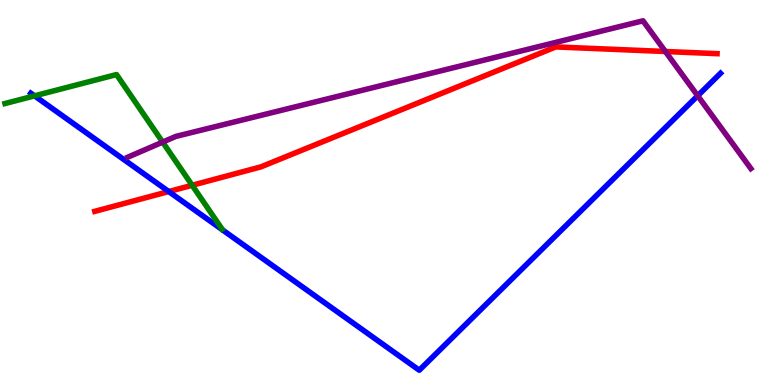[{'lines': ['blue', 'red'], 'intersections': [{'x': 2.18, 'y': 5.02}]}, {'lines': ['green', 'red'], 'intersections': [{'x': 2.48, 'y': 5.19}]}, {'lines': ['purple', 'red'], 'intersections': [{'x': 8.59, 'y': 8.66}]}, {'lines': ['blue', 'green'], 'intersections': [{'x': 0.446, 'y': 7.51}]}, {'lines': ['blue', 'purple'], 'intersections': [{'x': 9.0, 'y': 7.51}]}, {'lines': ['green', 'purple'], 'intersections': [{'x': 2.1, 'y': 6.31}]}]